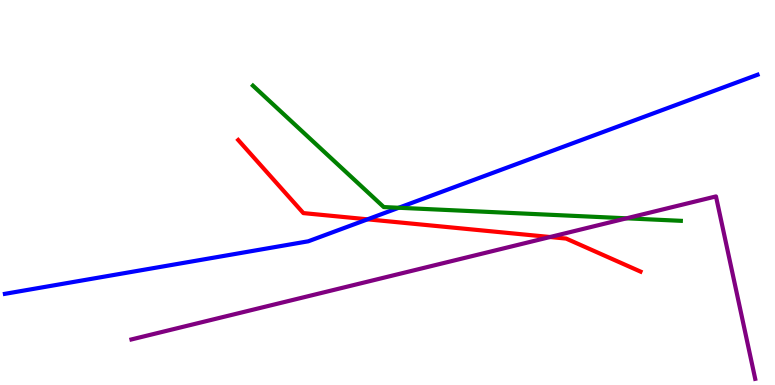[{'lines': ['blue', 'red'], 'intersections': [{'x': 4.74, 'y': 4.3}]}, {'lines': ['green', 'red'], 'intersections': []}, {'lines': ['purple', 'red'], 'intersections': [{'x': 7.1, 'y': 3.84}]}, {'lines': ['blue', 'green'], 'intersections': [{'x': 5.14, 'y': 4.6}]}, {'lines': ['blue', 'purple'], 'intersections': []}, {'lines': ['green', 'purple'], 'intersections': [{'x': 8.08, 'y': 4.33}]}]